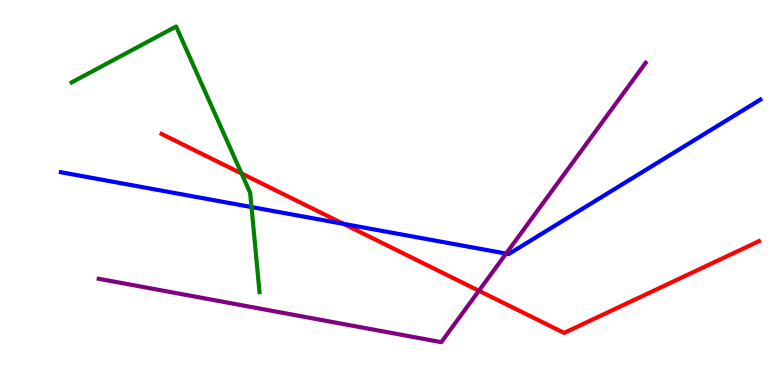[{'lines': ['blue', 'red'], 'intersections': [{'x': 4.43, 'y': 4.19}]}, {'lines': ['green', 'red'], 'intersections': [{'x': 3.12, 'y': 5.49}]}, {'lines': ['purple', 'red'], 'intersections': [{'x': 6.18, 'y': 2.45}]}, {'lines': ['blue', 'green'], 'intersections': [{'x': 3.25, 'y': 4.62}]}, {'lines': ['blue', 'purple'], 'intersections': [{'x': 6.53, 'y': 3.41}]}, {'lines': ['green', 'purple'], 'intersections': []}]